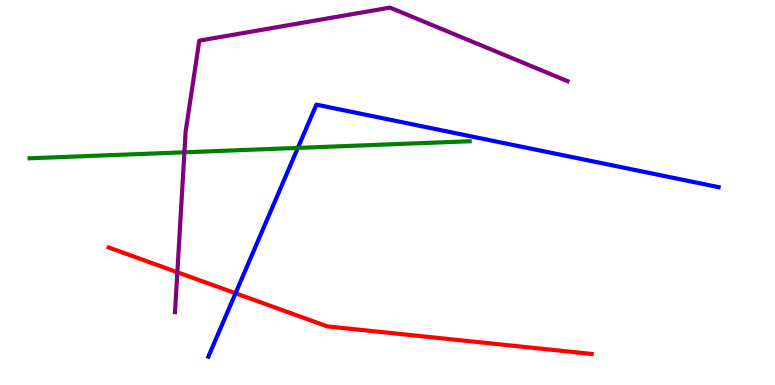[{'lines': ['blue', 'red'], 'intersections': [{'x': 3.04, 'y': 2.38}]}, {'lines': ['green', 'red'], 'intersections': []}, {'lines': ['purple', 'red'], 'intersections': [{'x': 2.29, 'y': 2.93}]}, {'lines': ['blue', 'green'], 'intersections': [{'x': 3.84, 'y': 6.16}]}, {'lines': ['blue', 'purple'], 'intersections': []}, {'lines': ['green', 'purple'], 'intersections': [{'x': 2.38, 'y': 6.04}]}]